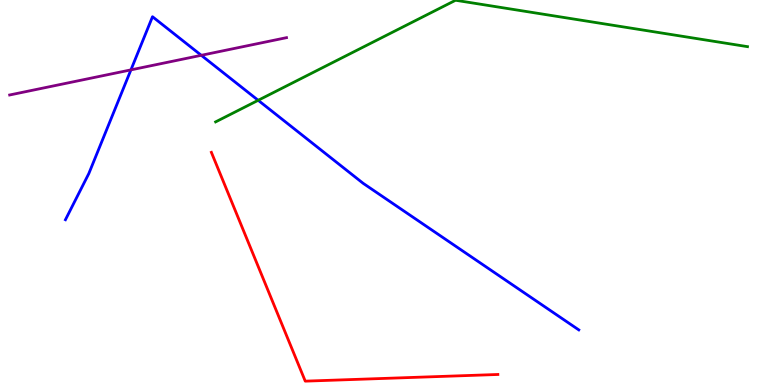[{'lines': ['blue', 'red'], 'intersections': []}, {'lines': ['green', 'red'], 'intersections': []}, {'lines': ['purple', 'red'], 'intersections': []}, {'lines': ['blue', 'green'], 'intersections': [{'x': 3.33, 'y': 7.39}]}, {'lines': ['blue', 'purple'], 'intersections': [{'x': 1.69, 'y': 8.19}, {'x': 2.6, 'y': 8.56}]}, {'lines': ['green', 'purple'], 'intersections': []}]